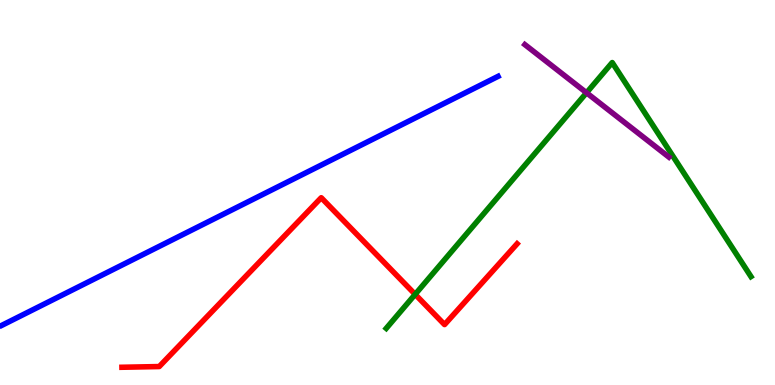[{'lines': ['blue', 'red'], 'intersections': []}, {'lines': ['green', 'red'], 'intersections': [{'x': 5.36, 'y': 2.35}]}, {'lines': ['purple', 'red'], 'intersections': []}, {'lines': ['blue', 'green'], 'intersections': []}, {'lines': ['blue', 'purple'], 'intersections': []}, {'lines': ['green', 'purple'], 'intersections': [{'x': 7.57, 'y': 7.59}]}]